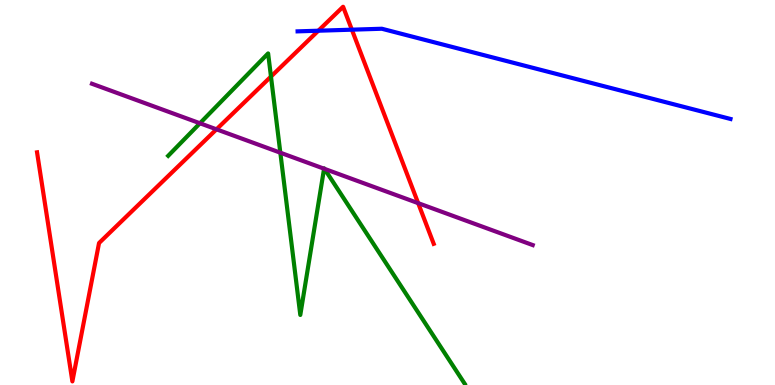[{'lines': ['blue', 'red'], 'intersections': [{'x': 4.11, 'y': 9.2}, {'x': 4.54, 'y': 9.23}]}, {'lines': ['green', 'red'], 'intersections': [{'x': 3.5, 'y': 8.01}]}, {'lines': ['purple', 'red'], 'intersections': [{'x': 2.79, 'y': 6.64}, {'x': 5.4, 'y': 4.72}]}, {'lines': ['blue', 'green'], 'intersections': []}, {'lines': ['blue', 'purple'], 'intersections': []}, {'lines': ['green', 'purple'], 'intersections': [{'x': 2.58, 'y': 6.8}, {'x': 3.62, 'y': 6.03}, {'x': 4.18, 'y': 5.62}, {'x': 4.19, 'y': 5.61}]}]